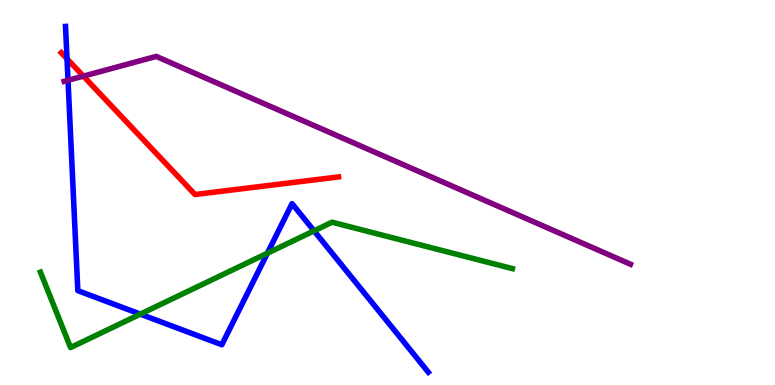[{'lines': ['blue', 'red'], 'intersections': [{'x': 0.865, 'y': 8.47}]}, {'lines': ['green', 'red'], 'intersections': []}, {'lines': ['purple', 'red'], 'intersections': [{'x': 1.08, 'y': 8.02}]}, {'lines': ['blue', 'green'], 'intersections': [{'x': 1.81, 'y': 1.84}, {'x': 3.45, 'y': 3.42}, {'x': 4.05, 'y': 4.0}]}, {'lines': ['blue', 'purple'], 'intersections': [{'x': 0.878, 'y': 7.91}]}, {'lines': ['green', 'purple'], 'intersections': []}]